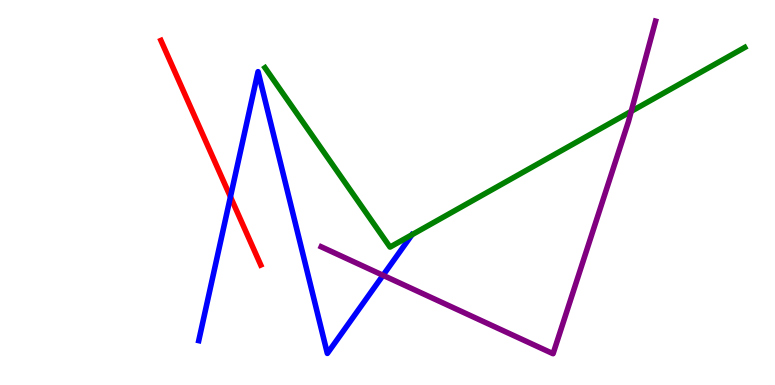[{'lines': ['blue', 'red'], 'intersections': [{'x': 2.97, 'y': 4.89}]}, {'lines': ['green', 'red'], 'intersections': []}, {'lines': ['purple', 'red'], 'intersections': []}, {'lines': ['blue', 'green'], 'intersections': []}, {'lines': ['blue', 'purple'], 'intersections': [{'x': 4.94, 'y': 2.85}]}, {'lines': ['green', 'purple'], 'intersections': [{'x': 8.14, 'y': 7.11}]}]